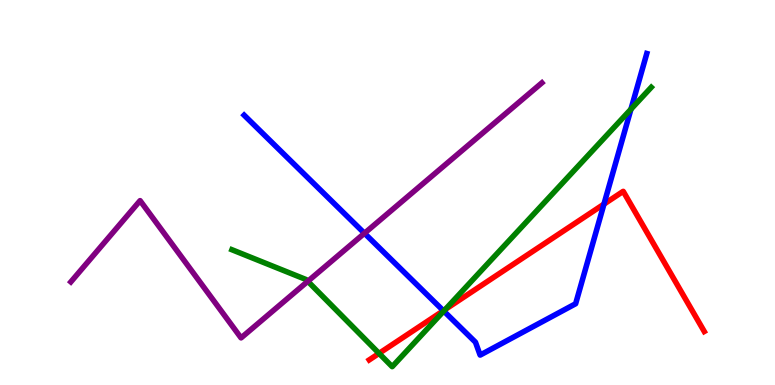[{'lines': ['blue', 'red'], 'intersections': [{'x': 5.72, 'y': 1.93}, {'x': 7.79, 'y': 4.7}]}, {'lines': ['green', 'red'], 'intersections': [{'x': 4.89, 'y': 0.821}, {'x': 5.75, 'y': 1.96}]}, {'lines': ['purple', 'red'], 'intersections': []}, {'lines': ['blue', 'green'], 'intersections': [{'x': 5.73, 'y': 1.92}, {'x': 8.14, 'y': 7.16}]}, {'lines': ['blue', 'purple'], 'intersections': [{'x': 4.7, 'y': 3.94}]}, {'lines': ['green', 'purple'], 'intersections': [{'x': 3.97, 'y': 2.69}]}]